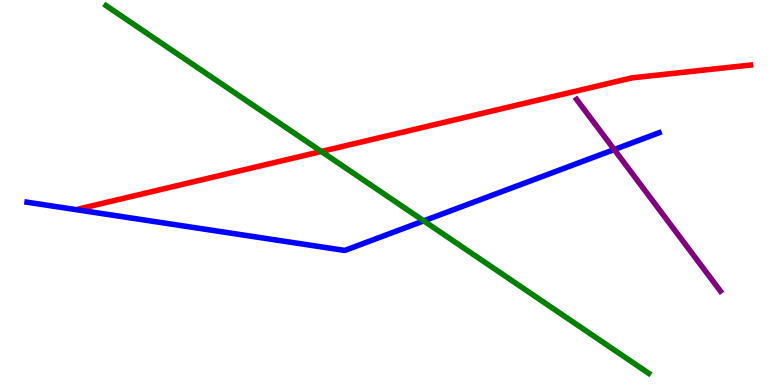[{'lines': ['blue', 'red'], 'intersections': []}, {'lines': ['green', 'red'], 'intersections': [{'x': 4.15, 'y': 6.07}]}, {'lines': ['purple', 'red'], 'intersections': []}, {'lines': ['blue', 'green'], 'intersections': [{'x': 5.47, 'y': 4.26}]}, {'lines': ['blue', 'purple'], 'intersections': [{'x': 7.93, 'y': 6.12}]}, {'lines': ['green', 'purple'], 'intersections': []}]